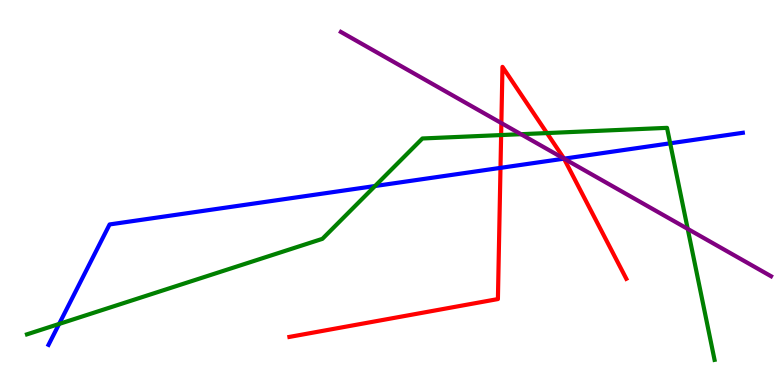[{'lines': ['blue', 'red'], 'intersections': [{'x': 6.46, 'y': 5.64}, {'x': 7.28, 'y': 5.88}]}, {'lines': ['green', 'red'], 'intersections': [{'x': 6.47, 'y': 6.49}, {'x': 7.06, 'y': 6.54}]}, {'lines': ['purple', 'red'], 'intersections': [{'x': 6.47, 'y': 6.8}, {'x': 7.28, 'y': 5.88}]}, {'lines': ['blue', 'green'], 'intersections': [{'x': 0.763, 'y': 1.59}, {'x': 4.84, 'y': 5.17}, {'x': 8.65, 'y': 6.28}]}, {'lines': ['blue', 'purple'], 'intersections': [{'x': 7.28, 'y': 5.88}]}, {'lines': ['green', 'purple'], 'intersections': [{'x': 6.72, 'y': 6.51}, {'x': 8.87, 'y': 4.05}]}]